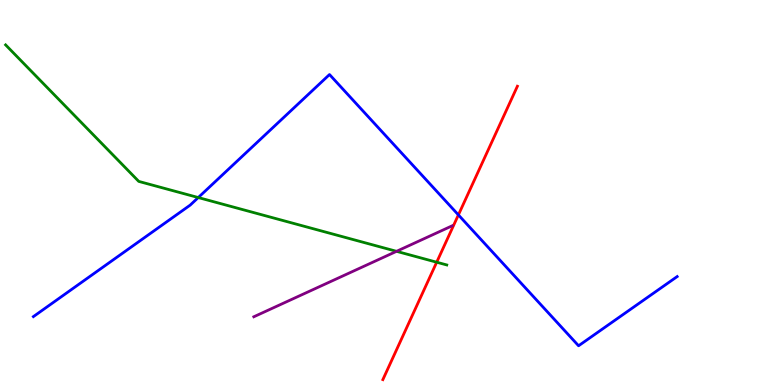[{'lines': ['blue', 'red'], 'intersections': [{'x': 5.91, 'y': 4.42}]}, {'lines': ['green', 'red'], 'intersections': [{'x': 5.63, 'y': 3.19}]}, {'lines': ['purple', 'red'], 'intersections': []}, {'lines': ['blue', 'green'], 'intersections': [{'x': 2.56, 'y': 4.87}]}, {'lines': ['blue', 'purple'], 'intersections': []}, {'lines': ['green', 'purple'], 'intersections': [{'x': 5.12, 'y': 3.47}]}]